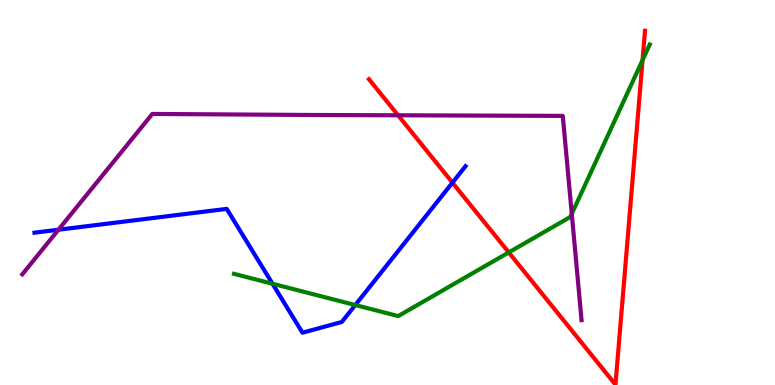[{'lines': ['blue', 'red'], 'intersections': [{'x': 5.84, 'y': 5.26}]}, {'lines': ['green', 'red'], 'intersections': [{'x': 6.56, 'y': 3.44}, {'x': 8.29, 'y': 8.44}]}, {'lines': ['purple', 'red'], 'intersections': [{'x': 5.14, 'y': 7.01}]}, {'lines': ['blue', 'green'], 'intersections': [{'x': 3.52, 'y': 2.63}, {'x': 4.58, 'y': 2.08}]}, {'lines': ['blue', 'purple'], 'intersections': [{'x': 0.754, 'y': 4.03}]}, {'lines': ['green', 'purple'], 'intersections': [{'x': 7.38, 'y': 4.45}]}]